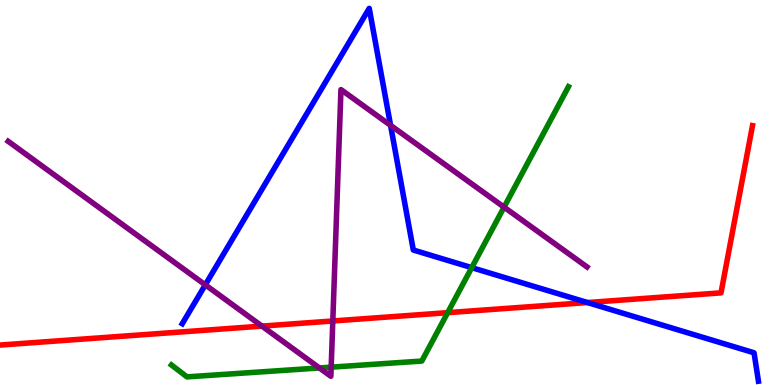[{'lines': ['blue', 'red'], 'intersections': [{'x': 7.58, 'y': 2.14}]}, {'lines': ['green', 'red'], 'intersections': [{'x': 5.78, 'y': 1.88}]}, {'lines': ['purple', 'red'], 'intersections': [{'x': 3.38, 'y': 1.53}, {'x': 4.29, 'y': 1.66}]}, {'lines': ['blue', 'green'], 'intersections': [{'x': 6.09, 'y': 3.05}]}, {'lines': ['blue', 'purple'], 'intersections': [{'x': 2.65, 'y': 2.6}, {'x': 5.04, 'y': 6.74}]}, {'lines': ['green', 'purple'], 'intersections': [{'x': 4.12, 'y': 0.443}, {'x': 4.27, 'y': 0.463}, {'x': 6.5, 'y': 4.62}]}]